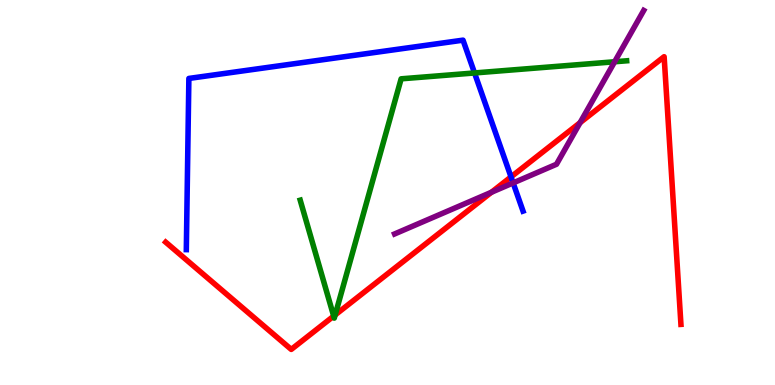[{'lines': ['blue', 'red'], 'intersections': [{'x': 6.59, 'y': 5.41}]}, {'lines': ['green', 'red'], 'intersections': [{'x': 4.31, 'y': 1.79}, {'x': 4.32, 'y': 1.82}]}, {'lines': ['purple', 'red'], 'intersections': [{'x': 6.34, 'y': 5.01}, {'x': 7.48, 'y': 6.81}]}, {'lines': ['blue', 'green'], 'intersections': [{'x': 6.12, 'y': 8.1}]}, {'lines': ['blue', 'purple'], 'intersections': [{'x': 6.62, 'y': 5.25}]}, {'lines': ['green', 'purple'], 'intersections': [{'x': 7.93, 'y': 8.4}]}]